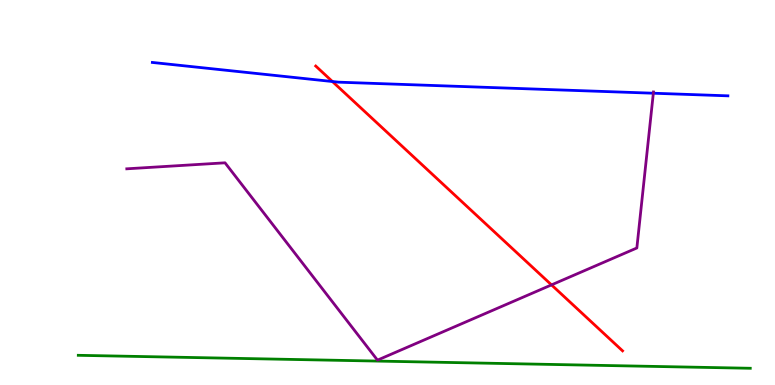[{'lines': ['blue', 'red'], 'intersections': [{'x': 4.29, 'y': 7.88}]}, {'lines': ['green', 'red'], 'intersections': []}, {'lines': ['purple', 'red'], 'intersections': [{'x': 7.12, 'y': 2.6}]}, {'lines': ['blue', 'green'], 'intersections': []}, {'lines': ['blue', 'purple'], 'intersections': [{'x': 8.43, 'y': 7.58}]}, {'lines': ['green', 'purple'], 'intersections': []}]